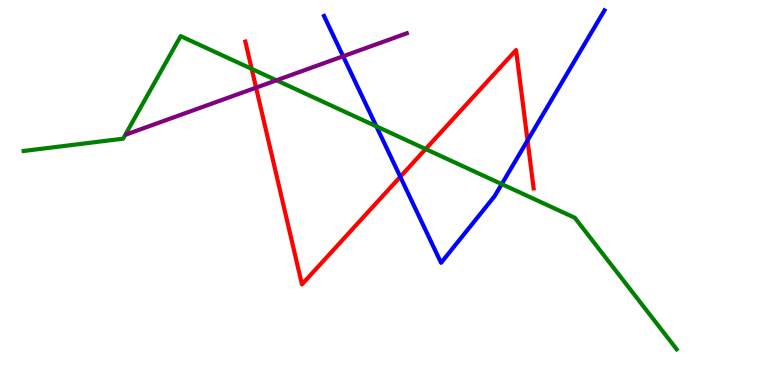[{'lines': ['blue', 'red'], 'intersections': [{'x': 5.16, 'y': 5.41}, {'x': 6.81, 'y': 6.35}]}, {'lines': ['green', 'red'], 'intersections': [{'x': 3.25, 'y': 8.21}, {'x': 5.49, 'y': 6.13}]}, {'lines': ['purple', 'red'], 'intersections': [{'x': 3.3, 'y': 7.72}]}, {'lines': ['blue', 'green'], 'intersections': [{'x': 4.86, 'y': 6.72}, {'x': 6.47, 'y': 5.22}]}, {'lines': ['blue', 'purple'], 'intersections': [{'x': 4.43, 'y': 8.54}]}, {'lines': ['green', 'purple'], 'intersections': [{'x': 3.57, 'y': 7.91}]}]